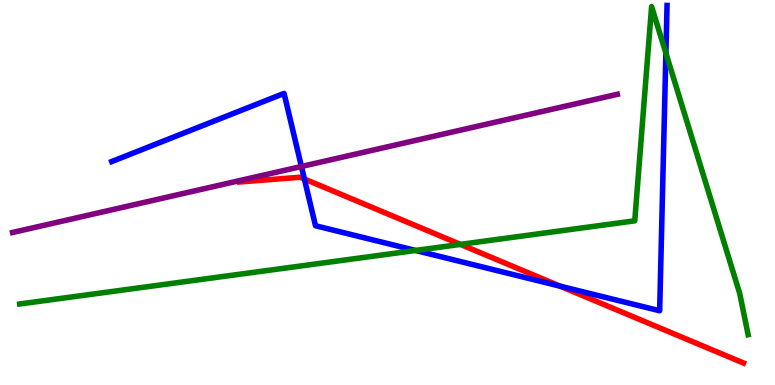[{'lines': ['blue', 'red'], 'intersections': [{'x': 3.93, 'y': 5.35}, {'x': 7.23, 'y': 2.57}]}, {'lines': ['green', 'red'], 'intersections': [{'x': 5.94, 'y': 3.65}]}, {'lines': ['purple', 'red'], 'intersections': []}, {'lines': ['blue', 'green'], 'intersections': [{'x': 5.36, 'y': 3.49}, {'x': 8.59, 'y': 8.62}]}, {'lines': ['blue', 'purple'], 'intersections': [{'x': 3.89, 'y': 5.68}]}, {'lines': ['green', 'purple'], 'intersections': []}]